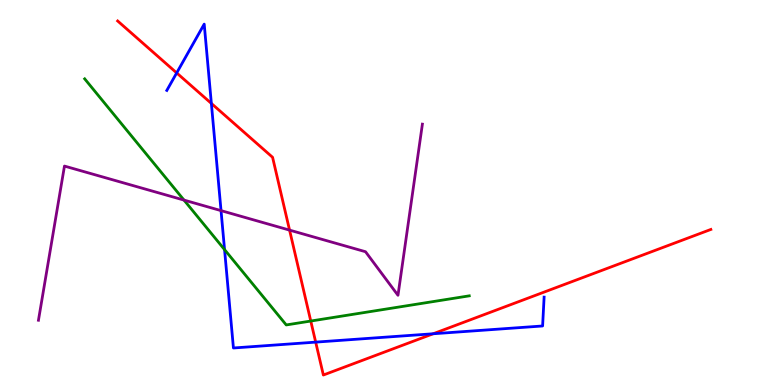[{'lines': ['blue', 'red'], 'intersections': [{'x': 2.28, 'y': 8.11}, {'x': 2.73, 'y': 7.31}, {'x': 4.07, 'y': 1.11}, {'x': 5.59, 'y': 1.33}]}, {'lines': ['green', 'red'], 'intersections': [{'x': 4.01, 'y': 1.66}]}, {'lines': ['purple', 'red'], 'intersections': [{'x': 3.74, 'y': 4.02}]}, {'lines': ['blue', 'green'], 'intersections': [{'x': 2.9, 'y': 3.52}]}, {'lines': ['blue', 'purple'], 'intersections': [{'x': 2.85, 'y': 4.53}]}, {'lines': ['green', 'purple'], 'intersections': [{'x': 2.37, 'y': 4.8}]}]